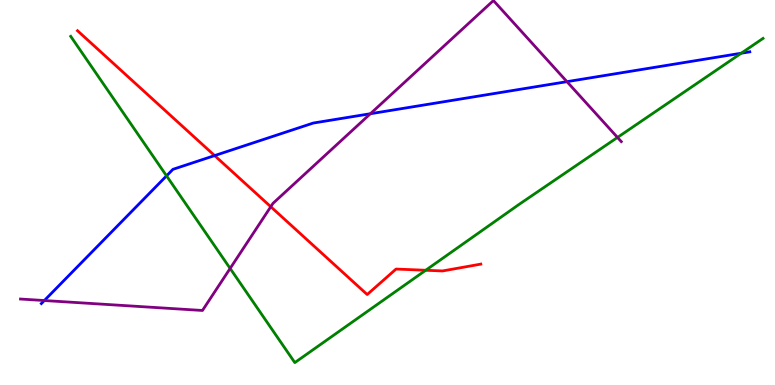[{'lines': ['blue', 'red'], 'intersections': [{'x': 2.77, 'y': 5.96}]}, {'lines': ['green', 'red'], 'intersections': [{'x': 5.49, 'y': 2.98}]}, {'lines': ['purple', 'red'], 'intersections': [{'x': 3.49, 'y': 4.63}]}, {'lines': ['blue', 'green'], 'intersections': [{'x': 2.15, 'y': 5.43}, {'x': 9.56, 'y': 8.62}]}, {'lines': ['blue', 'purple'], 'intersections': [{'x': 0.572, 'y': 2.19}, {'x': 4.78, 'y': 7.05}, {'x': 7.32, 'y': 7.88}]}, {'lines': ['green', 'purple'], 'intersections': [{'x': 2.97, 'y': 3.03}, {'x': 7.97, 'y': 6.43}]}]